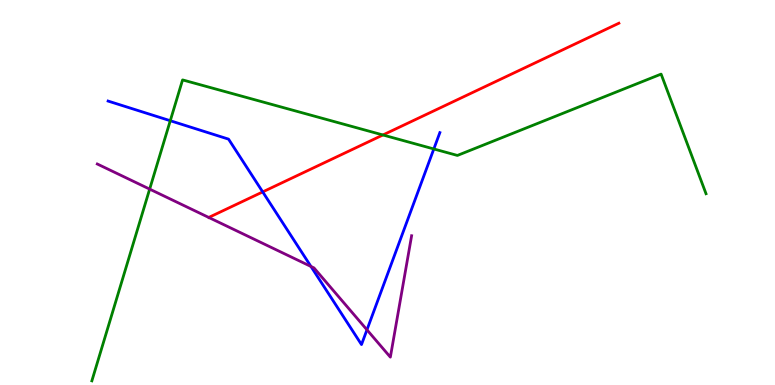[{'lines': ['blue', 'red'], 'intersections': [{'x': 3.39, 'y': 5.02}]}, {'lines': ['green', 'red'], 'intersections': [{'x': 4.94, 'y': 6.49}]}, {'lines': ['purple', 'red'], 'intersections': []}, {'lines': ['blue', 'green'], 'intersections': [{'x': 2.2, 'y': 6.86}, {'x': 5.6, 'y': 6.13}]}, {'lines': ['blue', 'purple'], 'intersections': [{'x': 4.01, 'y': 3.08}, {'x': 4.73, 'y': 1.43}]}, {'lines': ['green', 'purple'], 'intersections': [{'x': 1.93, 'y': 5.09}]}]